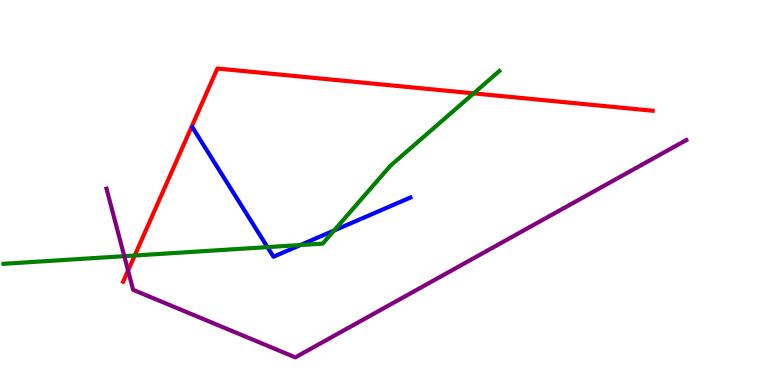[{'lines': ['blue', 'red'], 'intersections': []}, {'lines': ['green', 'red'], 'intersections': [{'x': 1.74, 'y': 3.36}, {'x': 6.11, 'y': 7.57}]}, {'lines': ['purple', 'red'], 'intersections': [{'x': 1.65, 'y': 2.97}]}, {'lines': ['blue', 'green'], 'intersections': [{'x': 3.45, 'y': 3.58}, {'x': 3.88, 'y': 3.64}, {'x': 4.31, 'y': 4.01}]}, {'lines': ['blue', 'purple'], 'intersections': []}, {'lines': ['green', 'purple'], 'intersections': [{'x': 1.6, 'y': 3.35}]}]